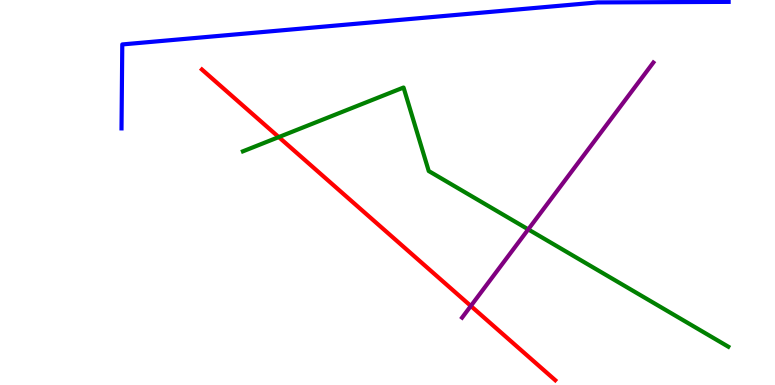[{'lines': ['blue', 'red'], 'intersections': []}, {'lines': ['green', 'red'], 'intersections': [{'x': 3.6, 'y': 6.44}]}, {'lines': ['purple', 'red'], 'intersections': [{'x': 6.08, 'y': 2.05}]}, {'lines': ['blue', 'green'], 'intersections': []}, {'lines': ['blue', 'purple'], 'intersections': []}, {'lines': ['green', 'purple'], 'intersections': [{'x': 6.82, 'y': 4.04}]}]